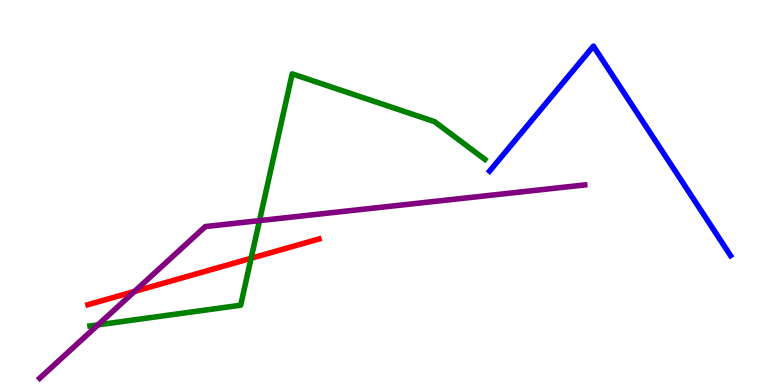[{'lines': ['blue', 'red'], 'intersections': []}, {'lines': ['green', 'red'], 'intersections': [{'x': 3.24, 'y': 3.29}]}, {'lines': ['purple', 'red'], 'intersections': [{'x': 1.74, 'y': 2.43}]}, {'lines': ['blue', 'green'], 'intersections': []}, {'lines': ['blue', 'purple'], 'intersections': []}, {'lines': ['green', 'purple'], 'intersections': [{'x': 1.26, 'y': 1.56}, {'x': 3.35, 'y': 4.27}]}]